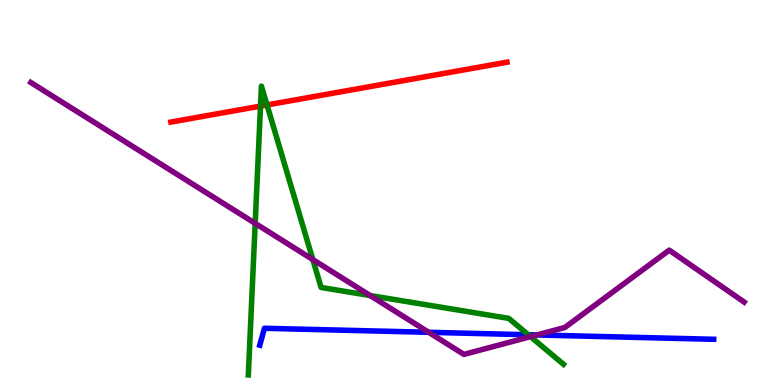[{'lines': ['blue', 'red'], 'intersections': []}, {'lines': ['green', 'red'], 'intersections': [{'x': 3.36, 'y': 7.24}, {'x': 3.45, 'y': 7.27}]}, {'lines': ['purple', 'red'], 'intersections': []}, {'lines': ['blue', 'green'], 'intersections': [{'x': 6.82, 'y': 1.31}]}, {'lines': ['blue', 'purple'], 'intersections': [{'x': 5.53, 'y': 1.37}, {'x': 6.93, 'y': 1.3}]}, {'lines': ['green', 'purple'], 'intersections': [{'x': 3.29, 'y': 4.2}, {'x': 4.04, 'y': 3.26}, {'x': 4.78, 'y': 2.32}, {'x': 6.85, 'y': 1.26}]}]